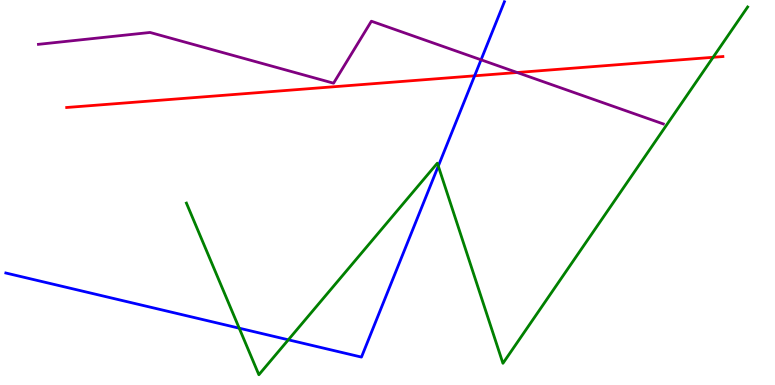[{'lines': ['blue', 'red'], 'intersections': [{'x': 6.12, 'y': 8.03}]}, {'lines': ['green', 'red'], 'intersections': [{'x': 9.2, 'y': 8.51}]}, {'lines': ['purple', 'red'], 'intersections': [{'x': 6.67, 'y': 8.12}]}, {'lines': ['blue', 'green'], 'intersections': [{'x': 3.09, 'y': 1.48}, {'x': 3.72, 'y': 1.17}, {'x': 5.66, 'y': 5.69}]}, {'lines': ['blue', 'purple'], 'intersections': [{'x': 6.21, 'y': 8.45}]}, {'lines': ['green', 'purple'], 'intersections': []}]